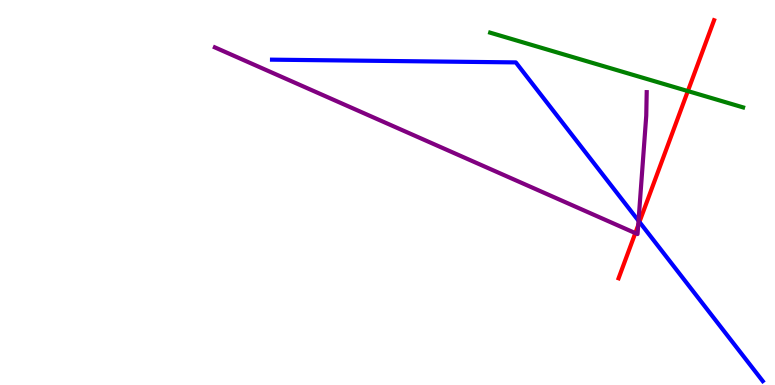[{'lines': ['blue', 'red'], 'intersections': [{'x': 8.25, 'y': 4.23}]}, {'lines': ['green', 'red'], 'intersections': [{'x': 8.88, 'y': 7.63}]}, {'lines': ['purple', 'red'], 'intersections': [{'x': 8.2, 'y': 3.95}, {'x': 8.23, 'y': 4.15}]}, {'lines': ['blue', 'green'], 'intersections': []}, {'lines': ['blue', 'purple'], 'intersections': [{'x': 8.24, 'y': 4.27}]}, {'lines': ['green', 'purple'], 'intersections': []}]